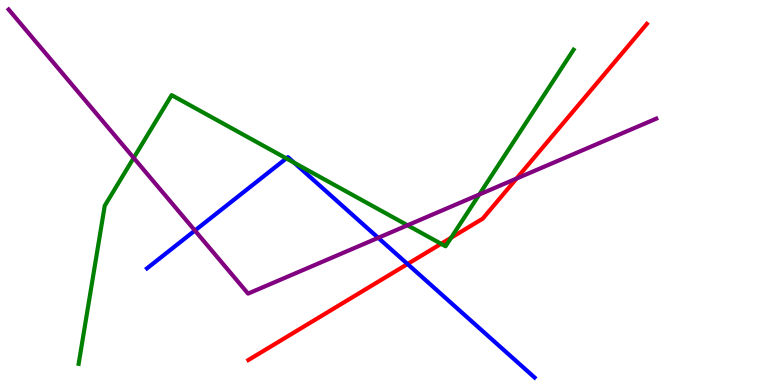[{'lines': ['blue', 'red'], 'intersections': [{'x': 5.26, 'y': 3.14}]}, {'lines': ['green', 'red'], 'intersections': [{'x': 5.69, 'y': 3.67}, {'x': 5.82, 'y': 3.83}]}, {'lines': ['purple', 'red'], 'intersections': [{'x': 6.66, 'y': 5.36}]}, {'lines': ['blue', 'green'], 'intersections': [{'x': 3.69, 'y': 5.89}, {'x': 3.8, 'y': 5.77}]}, {'lines': ['blue', 'purple'], 'intersections': [{'x': 2.51, 'y': 4.01}, {'x': 4.88, 'y': 3.82}]}, {'lines': ['green', 'purple'], 'intersections': [{'x': 1.72, 'y': 5.9}, {'x': 5.26, 'y': 4.15}, {'x': 6.18, 'y': 4.95}]}]